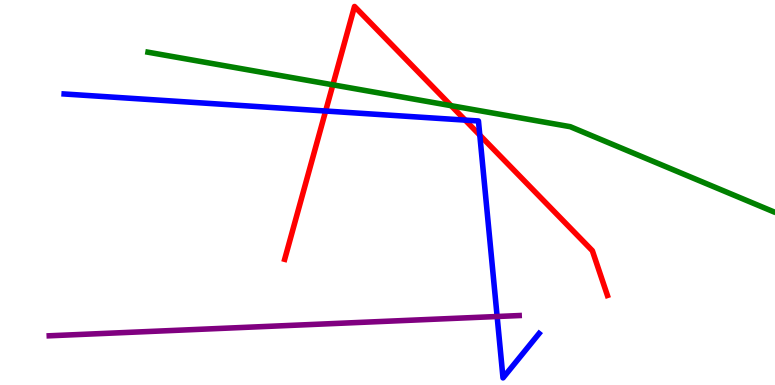[{'lines': ['blue', 'red'], 'intersections': [{'x': 4.2, 'y': 7.12}, {'x': 6.0, 'y': 6.88}, {'x': 6.19, 'y': 6.49}]}, {'lines': ['green', 'red'], 'intersections': [{'x': 4.3, 'y': 7.8}, {'x': 5.82, 'y': 7.26}]}, {'lines': ['purple', 'red'], 'intersections': []}, {'lines': ['blue', 'green'], 'intersections': []}, {'lines': ['blue', 'purple'], 'intersections': [{'x': 6.41, 'y': 1.78}]}, {'lines': ['green', 'purple'], 'intersections': []}]